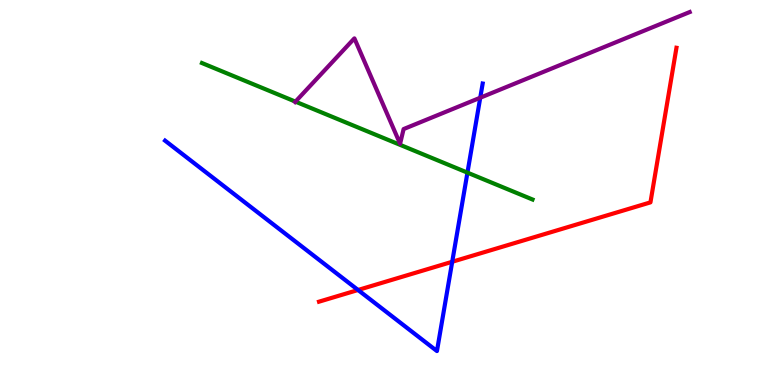[{'lines': ['blue', 'red'], 'intersections': [{'x': 4.62, 'y': 2.47}, {'x': 5.84, 'y': 3.2}]}, {'lines': ['green', 'red'], 'intersections': []}, {'lines': ['purple', 'red'], 'intersections': []}, {'lines': ['blue', 'green'], 'intersections': [{'x': 6.03, 'y': 5.52}]}, {'lines': ['blue', 'purple'], 'intersections': [{'x': 6.2, 'y': 7.46}]}, {'lines': ['green', 'purple'], 'intersections': [{'x': 3.81, 'y': 7.36}]}]